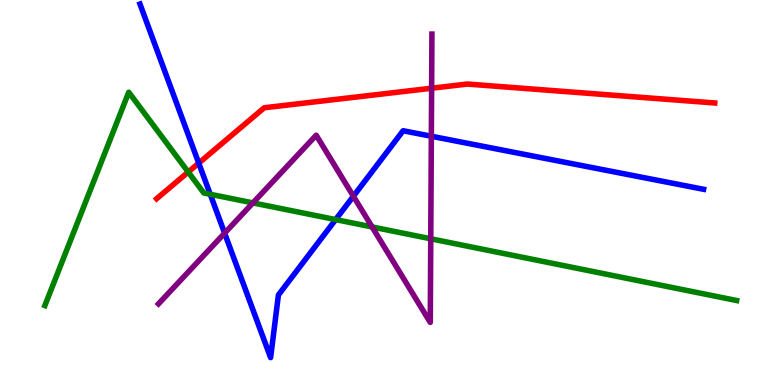[{'lines': ['blue', 'red'], 'intersections': [{'x': 2.56, 'y': 5.76}]}, {'lines': ['green', 'red'], 'intersections': [{'x': 2.43, 'y': 5.53}]}, {'lines': ['purple', 'red'], 'intersections': [{'x': 5.57, 'y': 7.71}]}, {'lines': ['blue', 'green'], 'intersections': [{'x': 2.71, 'y': 4.95}, {'x': 4.33, 'y': 4.3}]}, {'lines': ['blue', 'purple'], 'intersections': [{'x': 2.9, 'y': 3.94}, {'x': 4.56, 'y': 4.9}, {'x': 5.57, 'y': 6.46}]}, {'lines': ['green', 'purple'], 'intersections': [{'x': 3.26, 'y': 4.73}, {'x': 4.8, 'y': 4.11}, {'x': 5.56, 'y': 3.8}]}]